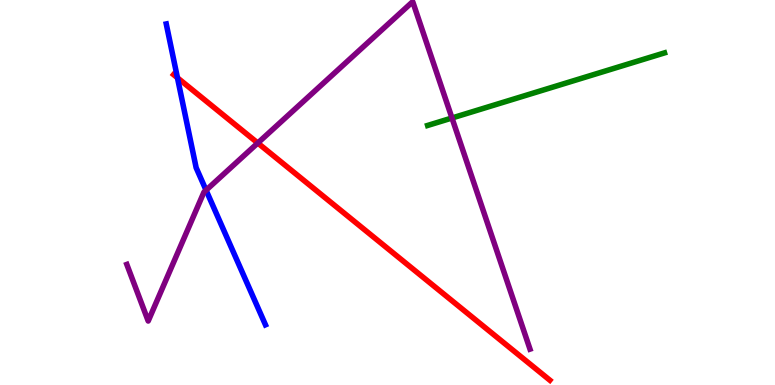[{'lines': ['blue', 'red'], 'intersections': [{'x': 2.29, 'y': 7.98}]}, {'lines': ['green', 'red'], 'intersections': []}, {'lines': ['purple', 'red'], 'intersections': [{'x': 3.33, 'y': 6.29}]}, {'lines': ['blue', 'green'], 'intersections': []}, {'lines': ['blue', 'purple'], 'intersections': [{'x': 2.66, 'y': 5.06}]}, {'lines': ['green', 'purple'], 'intersections': [{'x': 5.83, 'y': 6.94}]}]